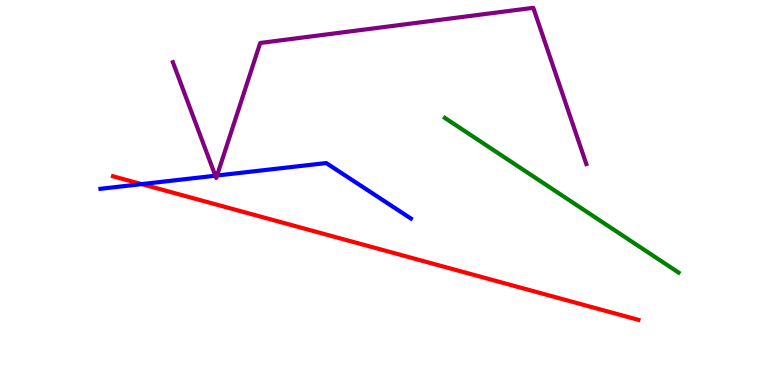[{'lines': ['blue', 'red'], 'intersections': [{'x': 1.83, 'y': 5.22}]}, {'lines': ['green', 'red'], 'intersections': []}, {'lines': ['purple', 'red'], 'intersections': []}, {'lines': ['blue', 'green'], 'intersections': []}, {'lines': ['blue', 'purple'], 'intersections': [{'x': 2.78, 'y': 5.44}, {'x': 2.8, 'y': 5.44}]}, {'lines': ['green', 'purple'], 'intersections': []}]